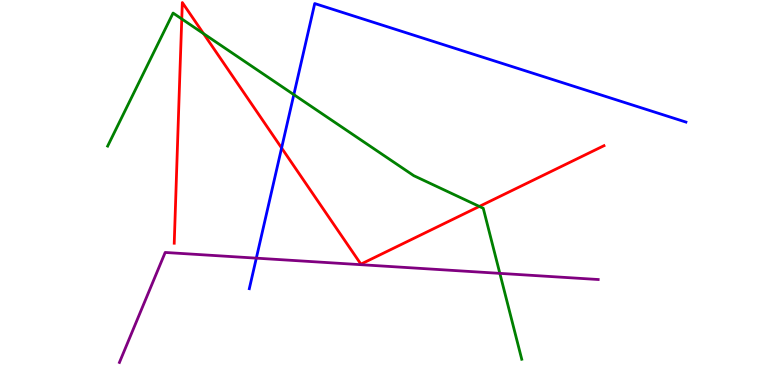[{'lines': ['blue', 'red'], 'intersections': [{'x': 3.63, 'y': 6.16}]}, {'lines': ['green', 'red'], 'intersections': [{'x': 2.35, 'y': 9.51}, {'x': 2.63, 'y': 9.13}, {'x': 6.18, 'y': 4.64}]}, {'lines': ['purple', 'red'], 'intersections': []}, {'lines': ['blue', 'green'], 'intersections': [{'x': 3.79, 'y': 7.54}]}, {'lines': ['blue', 'purple'], 'intersections': [{'x': 3.31, 'y': 3.29}]}, {'lines': ['green', 'purple'], 'intersections': [{'x': 6.45, 'y': 2.9}]}]